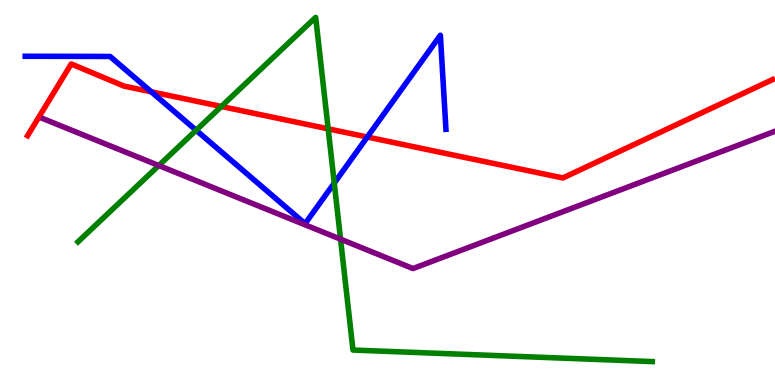[{'lines': ['blue', 'red'], 'intersections': [{'x': 1.95, 'y': 7.62}, {'x': 4.74, 'y': 6.44}]}, {'lines': ['green', 'red'], 'intersections': [{'x': 2.86, 'y': 7.23}, {'x': 4.23, 'y': 6.65}]}, {'lines': ['purple', 'red'], 'intersections': []}, {'lines': ['blue', 'green'], 'intersections': [{'x': 2.53, 'y': 6.62}, {'x': 4.31, 'y': 5.25}]}, {'lines': ['blue', 'purple'], 'intersections': []}, {'lines': ['green', 'purple'], 'intersections': [{'x': 2.05, 'y': 5.7}, {'x': 4.39, 'y': 3.79}]}]